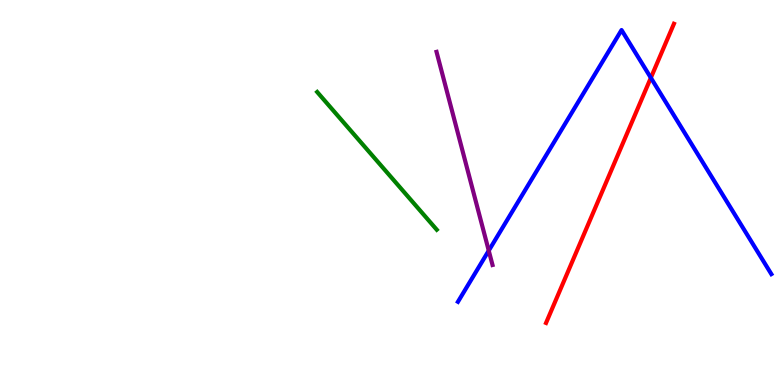[{'lines': ['blue', 'red'], 'intersections': [{'x': 8.4, 'y': 7.98}]}, {'lines': ['green', 'red'], 'intersections': []}, {'lines': ['purple', 'red'], 'intersections': []}, {'lines': ['blue', 'green'], 'intersections': []}, {'lines': ['blue', 'purple'], 'intersections': [{'x': 6.31, 'y': 3.49}]}, {'lines': ['green', 'purple'], 'intersections': []}]